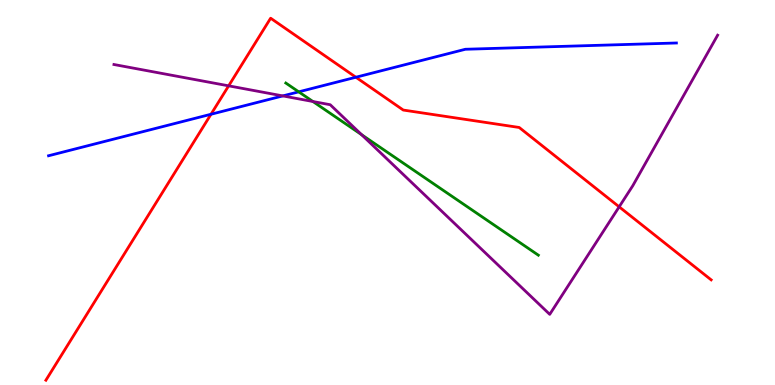[{'lines': ['blue', 'red'], 'intersections': [{'x': 2.72, 'y': 7.03}, {'x': 4.59, 'y': 7.99}]}, {'lines': ['green', 'red'], 'intersections': []}, {'lines': ['purple', 'red'], 'intersections': [{'x': 2.95, 'y': 7.77}, {'x': 7.99, 'y': 4.63}]}, {'lines': ['blue', 'green'], 'intersections': [{'x': 3.85, 'y': 7.61}]}, {'lines': ['blue', 'purple'], 'intersections': [{'x': 3.65, 'y': 7.51}]}, {'lines': ['green', 'purple'], 'intersections': [{'x': 4.04, 'y': 7.36}, {'x': 4.67, 'y': 6.5}]}]